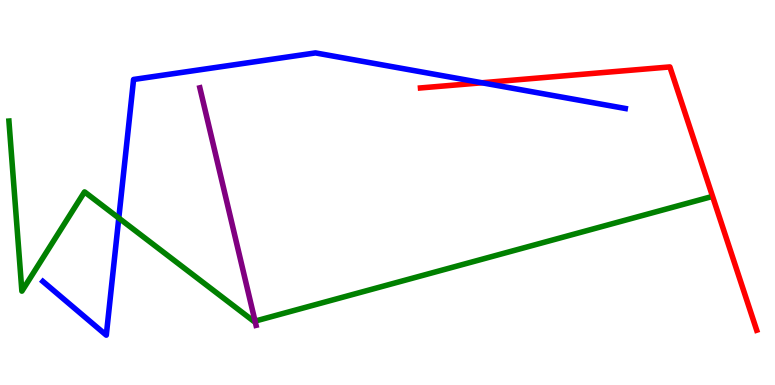[{'lines': ['blue', 'red'], 'intersections': [{'x': 6.22, 'y': 7.85}]}, {'lines': ['green', 'red'], 'intersections': []}, {'lines': ['purple', 'red'], 'intersections': []}, {'lines': ['blue', 'green'], 'intersections': [{'x': 1.53, 'y': 4.34}]}, {'lines': ['blue', 'purple'], 'intersections': []}, {'lines': ['green', 'purple'], 'intersections': [{'x': 3.29, 'y': 1.66}]}]